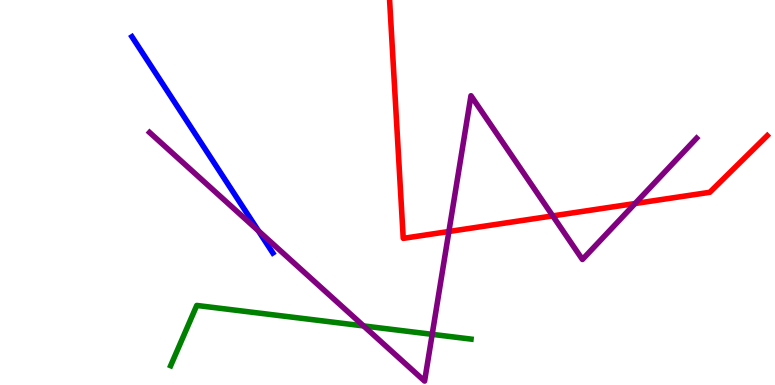[{'lines': ['blue', 'red'], 'intersections': []}, {'lines': ['green', 'red'], 'intersections': []}, {'lines': ['purple', 'red'], 'intersections': [{'x': 5.79, 'y': 3.99}, {'x': 7.13, 'y': 4.39}, {'x': 8.19, 'y': 4.71}]}, {'lines': ['blue', 'green'], 'intersections': []}, {'lines': ['blue', 'purple'], 'intersections': [{'x': 3.33, 'y': 4.0}]}, {'lines': ['green', 'purple'], 'intersections': [{'x': 4.69, 'y': 1.53}, {'x': 5.58, 'y': 1.32}]}]